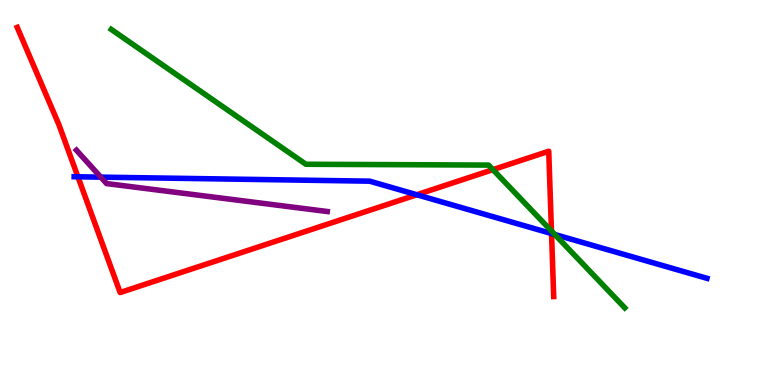[{'lines': ['blue', 'red'], 'intersections': [{'x': 1.01, 'y': 5.41}, {'x': 5.38, 'y': 4.94}, {'x': 7.12, 'y': 3.93}]}, {'lines': ['green', 'red'], 'intersections': [{'x': 6.36, 'y': 5.59}, {'x': 7.12, 'y': 4.0}]}, {'lines': ['purple', 'red'], 'intersections': []}, {'lines': ['blue', 'green'], 'intersections': [{'x': 7.16, 'y': 3.91}]}, {'lines': ['blue', 'purple'], 'intersections': [{'x': 1.3, 'y': 5.4}]}, {'lines': ['green', 'purple'], 'intersections': []}]